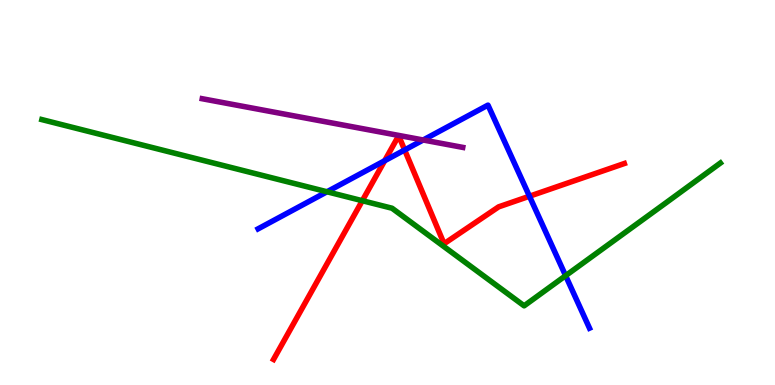[{'lines': ['blue', 'red'], 'intersections': [{'x': 4.96, 'y': 5.83}, {'x': 5.22, 'y': 6.1}, {'x': 6.83, 'y': 4.9}]}, {'lines': ['green', 'red'], 'intersections': [{'x': 4.67, 'y': 4.79}]}, {'lines': ['purple', 'red'], 'intersections': []}, {'lines': ['blue', 'green'], 'intersections': [{'x': 4.22, 'y': 5.02}, {'x': 7.3, 'y': 2.84}]}, {'lines': ['blue', 'purple'], 'intersections': [{'x': 5.46, 'y': 6.36}]}, {'lines': ['green', 'purple'], 'intersections': []}]